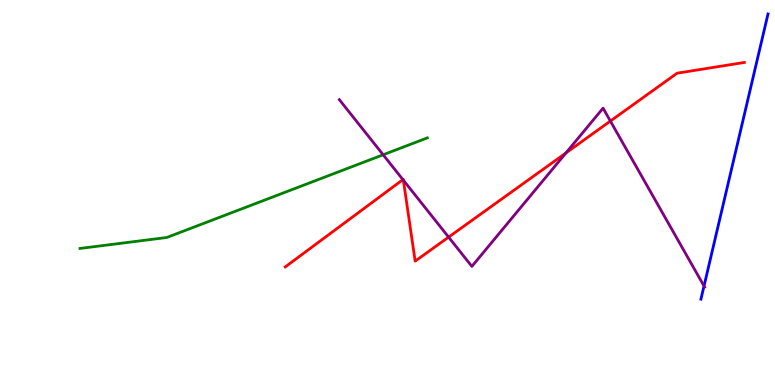[{'lines': ['blue', 'red'], 'intersections': []}, {'lines': ['green', 'red'], 'intersections': []}, {'lines': ['purple', 'red'], 'intersections': [{'x': 5.2, 'y': 5.33}, {'x': 5.2, 'y': 5.32}, {'x': 5.79, 'y': 3.84}, {'x': 7.3, 'y': 6.03}, {'x': 7.88, 'y': 6.86}]}, {'lines': ['blue', 'green'], 'intersections': []}, {'lines': ['blue', 'purple'], 'intersections': [{'x': 9.08, 'y': 2.57}]}, {'lines': ['green', 'purple'], 'intersections': [{'x': 4.94, 'y': 5.98}]}]